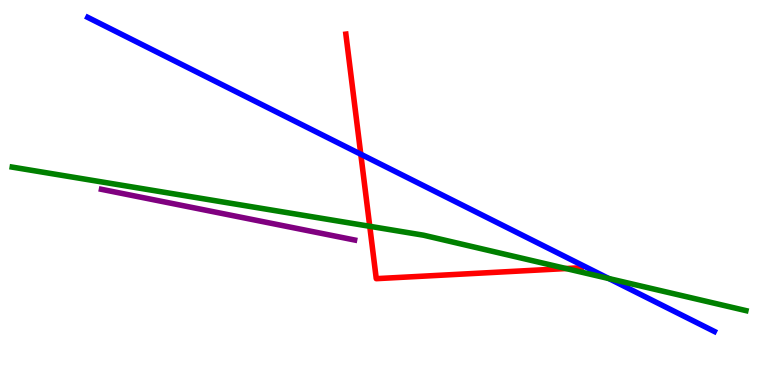[{'lines': ['blue', 'red'], 'intersections': [{'x': 4.66, 'y': 5.99}]}, {'lines': ['green', 'red'], 'intersections': [{'x': 4.77, 'y': 4.12}, {'x': 7.3, 'y': 3.02}]}, {'lines': ['purple', 'red'], 'intersections': []}, {'lines': ['blue', 'green'], 'intersections': [{'x': 7.86, 'y': 2.77}]}, {'lines': ['blue', 'purple'], 'intersections': []}, {'lines': ['green', 'purple'], 'intersections': []}]